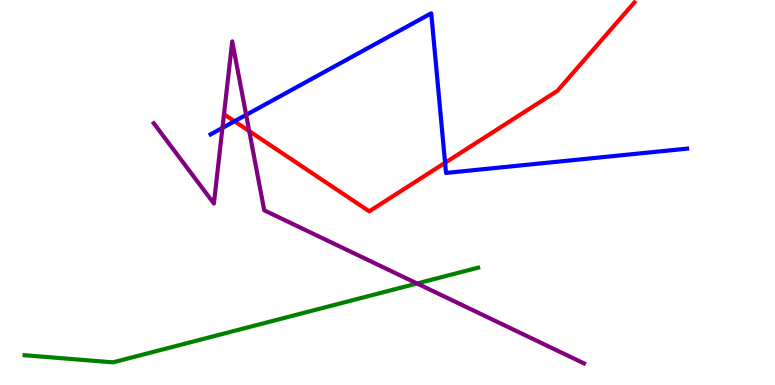[{'lines': ['blue', 'red'], 'intersections': [{'x': 3.03, 'y': 6.85}, {'x': 5.74, 'y': 5.77}]}, {'lines': ['green', 'red'], 'intersections': []}, {'lines': ['purple', 'red'], 'intersections': [{'x': 3.22, 'y': 6.59}]}, {'lines': ['blue', 'green'], 'intersections': []}, {'lines': ['blue', 'purple'], 'intersections': [{'x': 2.87, 'y': 6.68}, {'x': 3.18, 'y': 7.02}]}, {'lines': ['green', 'purple'], 'intersections': [{'x': 5.38, 'y': 2.64}]}]